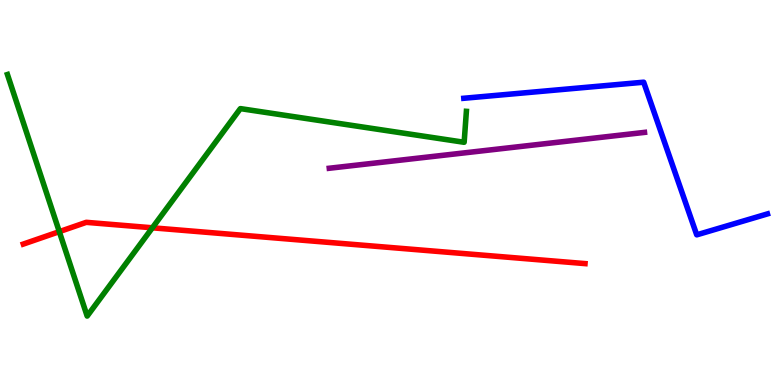[{'lines': ['blue', 'red'], 'intersections': []}, {'lines': ['green', 'red'], 'intersections': [{'x': 0.765, 'y': 3.98}, {'x': 1.97, 'y': 4.08}]}, {'lines': ['purple', 'red'], 'intersections': []}, {'lines': ['blue', 'green'], 'intersections': []}, {'lines': ['blue', 'purple'], 'intersections': []}, {'lines': ['green', 'purple'], 'intersections': []}]